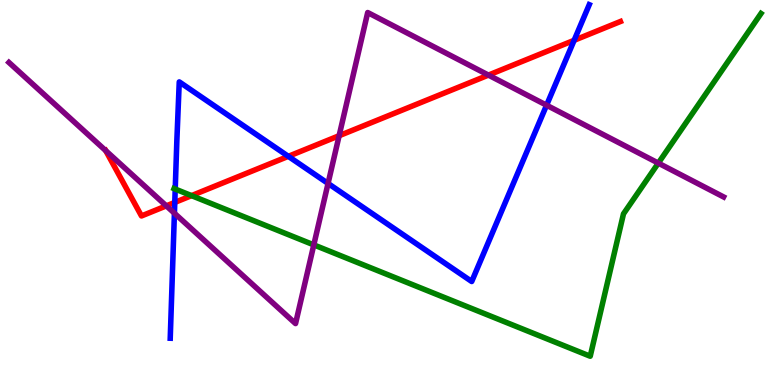[{'lines': ['blue', 'red'], 'intersections': [{'x': 2.26, 'y': 4.74}, {'x': 3.72, 'y': 5.94}, {'x': 7.41, 'y': 8.95}]}, {'lines': ['green', 'red'], 'intersections': [{'x': 2.47, 'y': 4.92}]}, {'lines': ['purple', 'red'], 'intersections': [{'x': 1.36, 'y': 6.09}, {'x': 2.15, 'y': 4.65}, {'x': 4.38, 'y': 6.48}, {'x': 6.3, 'y': 8.05}]}, {'lines': ['blue', 'green'], 'intersections': [{'x': 2.26, 'y': 5.09}]}, {'lines': ['blue', 'purple'], 'intersections': [{'x': 2.25, 'y': 4.46}, {'x': 4.23, 'y': 5.24}, {'x': 7.05, 'y': 7.27}]}, {'lines': ['green', 'purple'], 'intersections': [{'x': 4.05, 'y': 3.64}, {'x': 8.49, 'y': 5.76}]}]